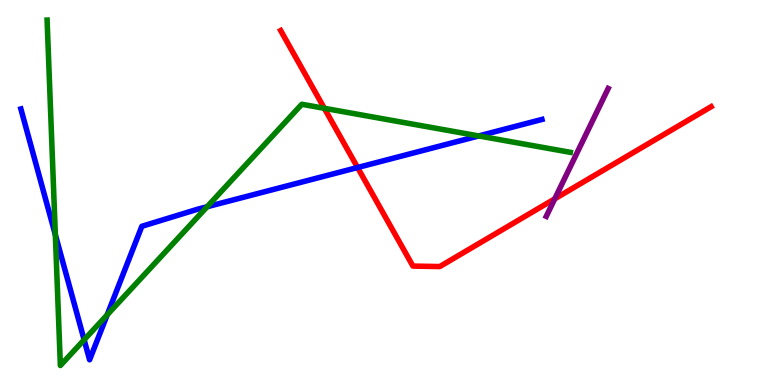[{'lines': ['blue', 'red'], 'intersections': [{'x': 4.61, 'y': 5.65}]}, {'lines': ['green', 'red'], 'intersections': [{'x': 4.18, 'y': 7.19}]}, {'lines': ['purple', 'red'], 'intersections': [{'x': 7.16, 'y': 4.84}]}, {'lines': ['blue', 'green'], 'intersections': [{'x': 0.714, 'y': 3.9}, {'x': 1.09, 'y': 1.17}, {'x': 1.38, 'y': 1.82}, {'x': 2.67, 'y': 4.63}, {'x': 6.18, 'y': 6.47}]}, {'lines': ['blue', 'purple'], 'intersections': []}, {'lines': ['green', 'purple'], 'intersections': []}]